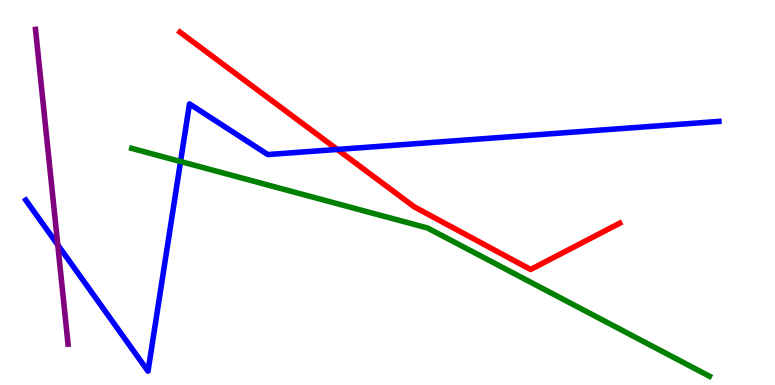[{'lines': ['blue', 'red'], 'intersections': [{'x': 4.35, 'y': 6.12}]}, {'lines': ['green', 'red'], 'intersections': []}, {'lines': ['purple', 'red'], 'intersections': []}, {'lines': ['blue', 'green'], 'intersections': [{'x': 2.33, 'y': 5.8}]}, {'lines': ['blue', 'purple'], 'intersections': [{'x': 0.746, 'y': 3.64}]}, {'lines': ['green', 'purple'], 'intersections': []}]